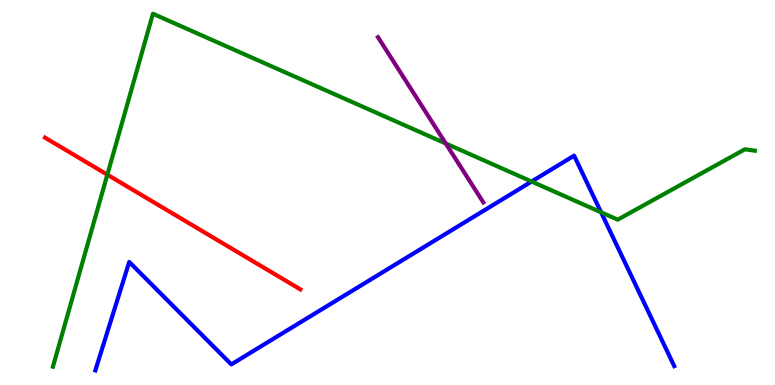[{'lines': ['blue', 'red'], 'intersections': []}, {'lines': ['green', 'red'], 'intersections': [{'x': 1.39, 'y': 5.46}]}, {'lines': ['purple', 'red'], 'intersections': []}, {'lines': ['blue', 'green'], 'intersections': [{'x': 6.86, 'y': 5.29}, {'x': 7.76, 'y': 4.49}]}, {'lines': ['blue', 'purple'], 'intersections': []}, {'lines': ['green', 'purple'], 'intersections': [{'x': 5.75, 'y': 6.27}]}]